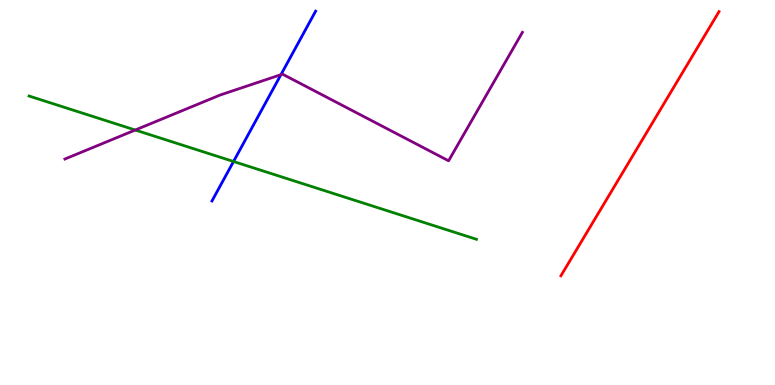[{'lines': ['blue', 'red'], 'intersections': []}, {'lines': ['green', 'red'], 'intersections': []}, {'lines': ['purple', 'red'], 'intersections': []}, {'lines': ['blue', 'green'], 'intersections': [{'x': 3.01, 'y': 5.81}]}, {'lines': ['blue', 'purple'], 'intersections': [{'x': 3.62, 'y': 8.06}]}, {'lines': ['green', 'purple'], 'intersections': [{'x': 1.75, 'y': 6.62}]}]